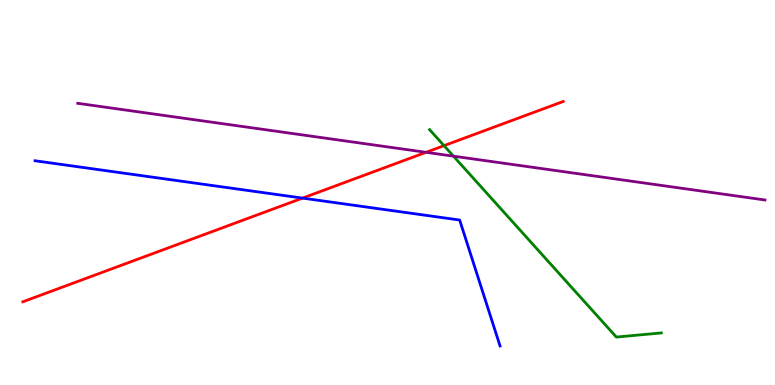[{'lines': ['blue', 'red'], 'intersections': [{'x': 3.9, 'y': 4.85}]}, {'lines': ['green', 'red'], 'intersections': [{'x': 5.73, 'y': 6.22}]}, {'lines': ['purple', 'red'], 'intersections': [{'x': 5.5, 'y': 6.04}]}, {'lines': ['blue', 'green'], 'intersections': []}, {'lines': ['blue', 'purple'], 'intersections': []}, {'lines': ['green', 'purple'], 'intersections': [{'x': 5.85, 'y': 5.94}]}]